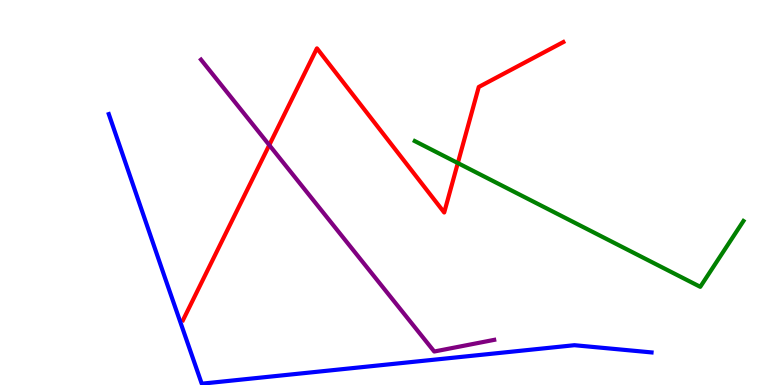[{'lines': ['blue', 'red'], 'intersections': []}, {'lines': ['green', 'red'], 'intersections': [{'x': 5.91, 'y': 5.76}]}, {'lines': ['purple', 'red'], 'intersections': [{'x': 3.47, 'y': 6.23}]}, {'lines': ['blue', 'green'], 'intersections': []}, {'lines': ['blue', 'purple'], 'intersections': []}, {'lines': ['green', 'purple'], 'intersections': []}]